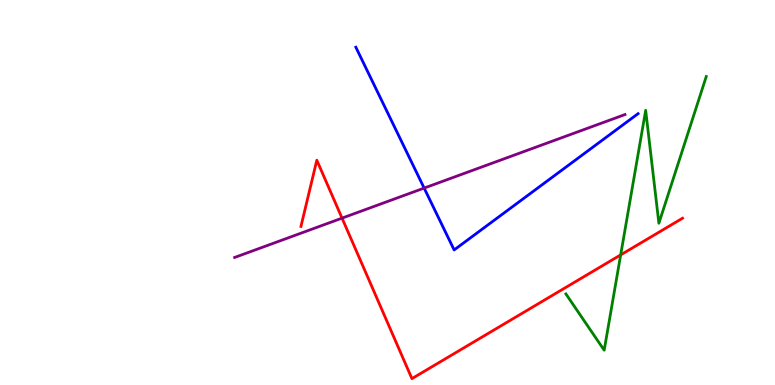[{'lines': ['blue', 'red'], 'intersections': []}, {'lines': ['green', 'red'], 'intersections': [{'x': 8.01, 'y': 3.38}]}, {'lines': ['purple', 'red'], 'intersections': [{'x': 4.41, 'y': 4.33}]}, {'lines': ['blue', 'green'], 'intersections': []}, {'lines': ['blue', 'purple'], 'intersections': [{'x': 5.47, 'y': 5.11}]}, {'lines': ['green', 'purple'], 'intersections': []}]